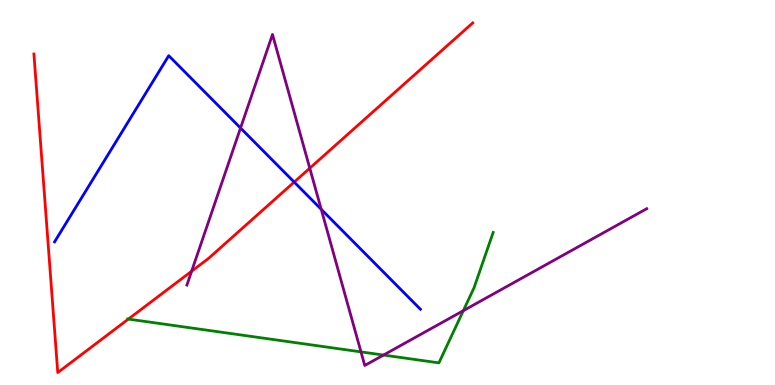[{'lines': ['blue', 'red'], 'intersections': [{'x': 3.8, 'y': 5.27}]}, {'lines': ['green', 'red'], 'intersections': [{'x': 1.66, 'y': 1.71}]}, {'lines': ['purple', 'red'], 'intersections': [{'x': 2.47, 'y': 2.96}, {'x': 4.0, 'y': 5.63}]}, {'lines': ['blue', 'green'], 'intersections': []}, {'lines': ['blue', 'purple'], 'intersections': [{'x': 3.1, 'y': 6.67}, {'x': 4.14, 'y': 4.56}]}, {'lines': ['green', 'purple'], 'intersections': [{'x': 4.66, 'y': 0.86}, {'x': 4.95, 'y': 0.778}, {'x': 5.98, 'y': 1.93}]}]